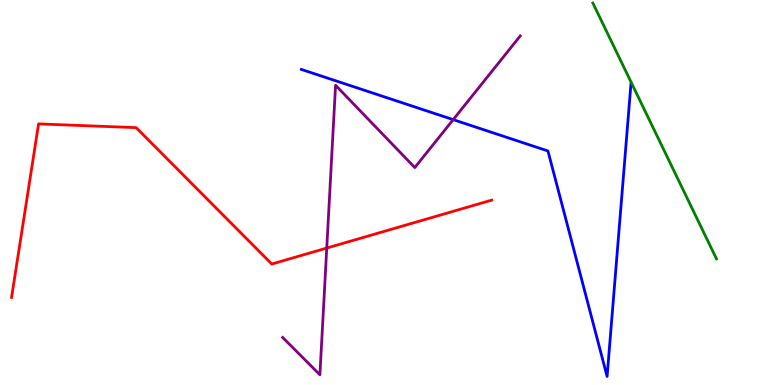[{'lines': ['blue', 'red'], 'intersections': []}, {'lines': ['green', 'red'], 'intersections': []}, {'lines': ['purple', 'red'], 'intersections': [{'x': 4.22, 'y': 3.56}]}, {'lines': ['blue', 'green'], 'intersections': []}, {'lines': ['blue', 'purple'], 'intersections': [{'x': 5.85, 'y': 6.89}]}, {'lines': ['green', 'purple'], 'intersections': []}]